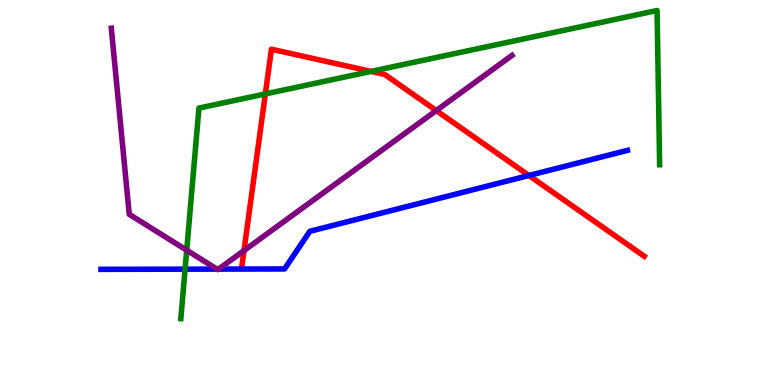[{'lines': ['blue', 'red'], 'intersections': [{'x': 6.82, 'y': 5.44}]}, {'lines': ['green', 'red'], 'intersections': [{'x': 3.42, 'y': 7.56}, {'x': 4.79, 'y': 8.15}]}, {'lines': ['purple', 'red'], 'intersections': [{'x': 3.15, 'y': 3.49}, {'x': 5.63, 'y': 7.13}]}, {'lines': ['blue', 'green'], 'intersections': [{'x': 2.39, 'y': 3.01}]}, {'lines': ['blue', 'purple'], 'intersections': [{'x': 2.8, 'y': 3.01}, {'x': 2.82, 'y': 3.01}]}, {'lines': ['green', 'purple'], 'intersections': [{'x': 2.41, 'y': 3.5}]}]